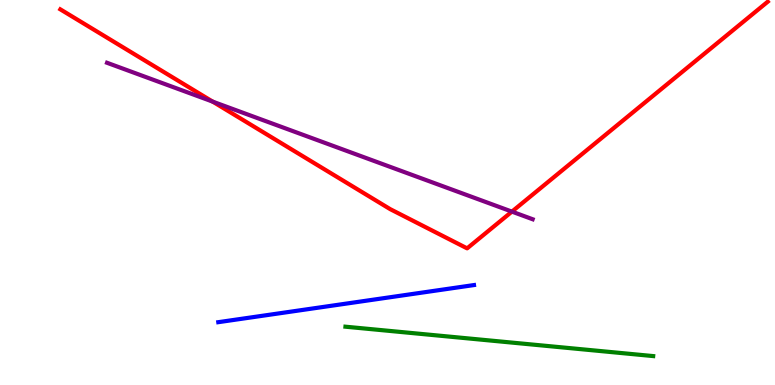[{'lines': ['blue', 'red'], 'intersections': []}, {'lines': ['green', 'red'], 'intersections': []}, {'lines': ['purple', 'red'], 'intersections': [{'x': 2.74, 'y': 7.36}, {'x': 6.61, 'y': 4.5}]}, {'lines': ['blue', 'green'], 'intersections': []}, {'lines': ['blue', 'purple'], 'intersections': []}, {'lines': ['green', 'purple'], 'intersections': []}]